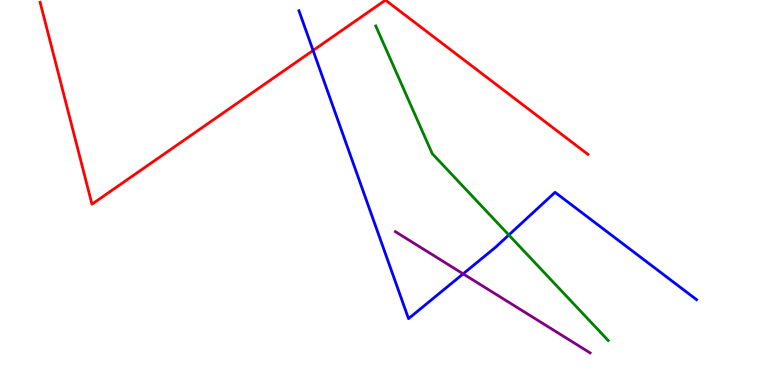[{'lines': ['blue', 'red'], 'intersections': [{'x': 4.04, 'y': 8.69}]}, {'lines': ['green', 'red'], 'intersections': []}, {'lines': ['purple', 'red'], 'intersections': []}, {'lines': ['blue', 'green'], 'intersections': [{'x': 6.57, 'y': 3.9}]}, {'lines': ['blue', 'purple'], 'intersections': [{'x': 5.98, 'y': 2.89}]}, {'lines': ['green', 'purple'], 'intersections': []}]